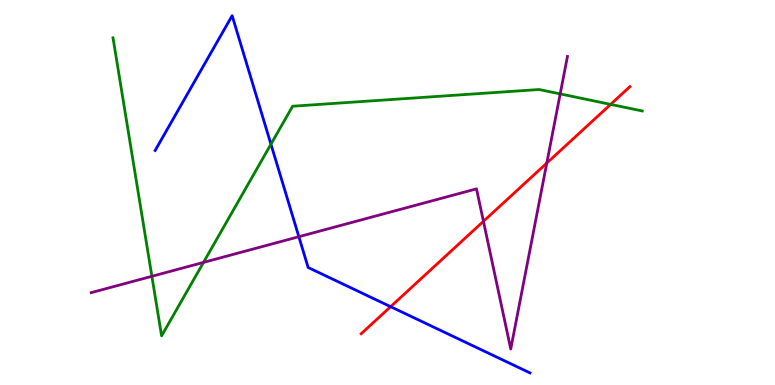[{'lines': ['blue', 'red'], 'intersections': [{'x': 5.04, 'y': 2.03}]}, {'lines': ['green', 'red'], 'intersections': [{'x': 7.88, 'y': 7.29}]}, {'lines': ['purple', 'red'], 'intersections': [{'x': 6.24, 'y': 4.25}, {'x': 7.06, 'y': 5.76}]}, {'lines': ['blue', 'green'], 'intersections': [{'x': 3.5, 'y': 6.25}]}, {'lines': ['blue', 'purple'], 'intersections': [{'x': 3.86, 'y': 3.85}]}, {'lines': ['green', 'purple'], 'intersections': [{'x': 1.96, 'y': 2.82}, {'x': 2.63, 'y': 3.18}, {'x': 7.23, 'y': 7.56}]}]